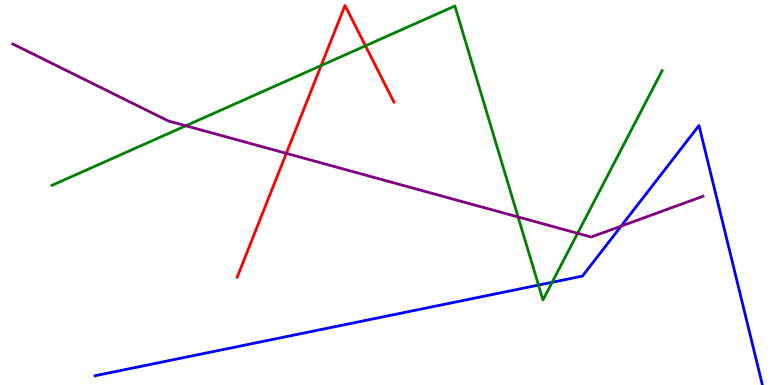[{'lines': ['blue', 'red'], 'intersections': []}, {'lines': ['green', 'red'], 'intersections': [{'x': 4.14, 'y': 8.3}, {'x': 4.72, 'y': 8.81}]}, {'lines': ['purple', 'red'], 'intersections': [{'x': 3.69, 'y': 6.02}]}, {'lines': ['blue', 'green'], 'intersections': [{'x': 6.95, 'y': 2.6}, {'x': 7.12, 'y': 2.67}]}, {'lines': ['blue', 'purple'], 'intersections': [{'x': 8.01, 'y': 4.13}]}, {'lines': ['green', 'purple'], 'intersections': [{'x': 2.4, 'y': 6.73}, {'x': 6.69, 'y': 4.36}, {'x': 7.45, 'y': 3.94}]}]